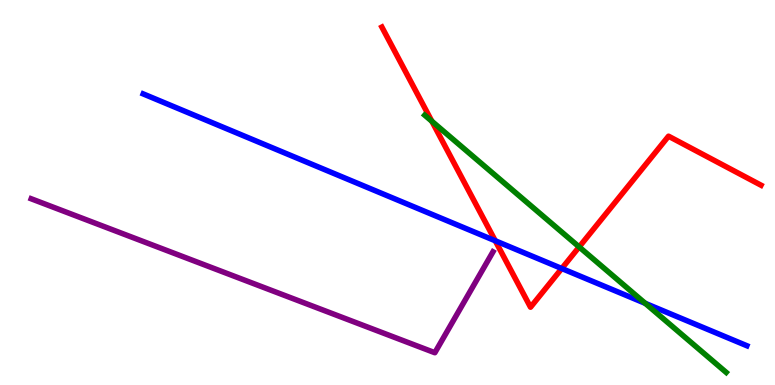[{'lines': ['blue', 'red'], 'intersections': [{'x': 6.39, 'y': 3.75}, {'x': 7.25, 'y': 3.03}]}, {'lines': ['green', 'red'], 'intersections': [{'x': 5.57, 'y': 6.85}, {'x': 7.47, 'y': 3.59}]}, {'lines': ['purple', 'red'], 'intersections': []}, {'lines': ['blue', 'green'], 'intersections': [{'x': 8.33, 'y': 2.12}]}, {'lines': ['blue', 'purple'], 'intersections': []}, {'lines': ['green', 'purple'], 'intersections': []}]